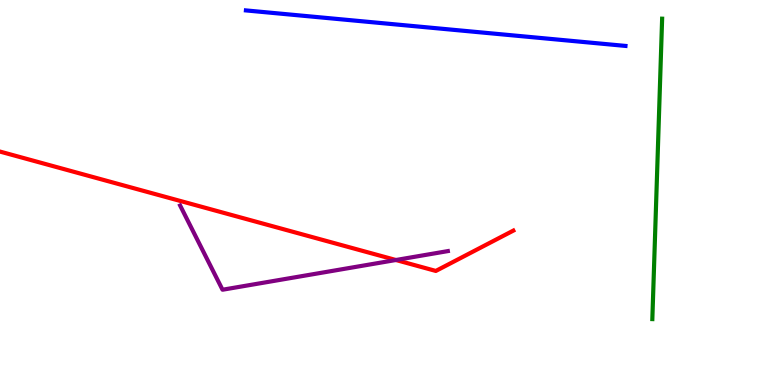[{'lines': ['blue', 'red'], 'intersections': []}, {'lines': ['green', 'red'], 'intersections': []}, {'lines': ['purple', 'red'], 'intersections': [{'x': 5.11, 'y': 3.25}]}, {'lines': ['blue', 'green'], 'intersections': []}, {'lines': ['blue', 'purple'], 'intersections': []}, {'lines': ['green', 'purple'], 'intersections': []}]